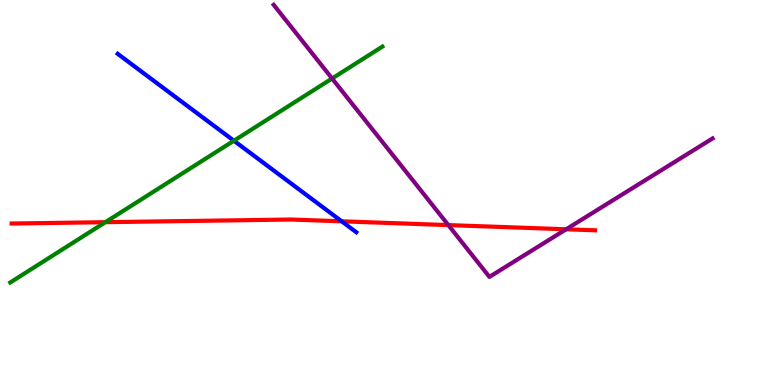[{'lines': ['blue', 'red'], 'intersections': [{'x': 4.41, 'y': 4.25}]}, {'lines': ['green', 'red'], 'intersections': [{'x': 1.36, 'y': 4.23}]}, {'lines': ['purple', 'red'], 'intersections': [{'x': 5.79, 'y': 4.15}, {'x': 7.31, 'y': 4.04}]}, {'lines': ['blue', 'green'], 'intersections': [{'x': 3.02, 'y': 6.34}]}, {'lines': ['blue', 'purple'], 'intersections': []}, {'lines': ['green', 'purple'], 'intersections': [{'x': 4.28, 'y': 7.96}]}]